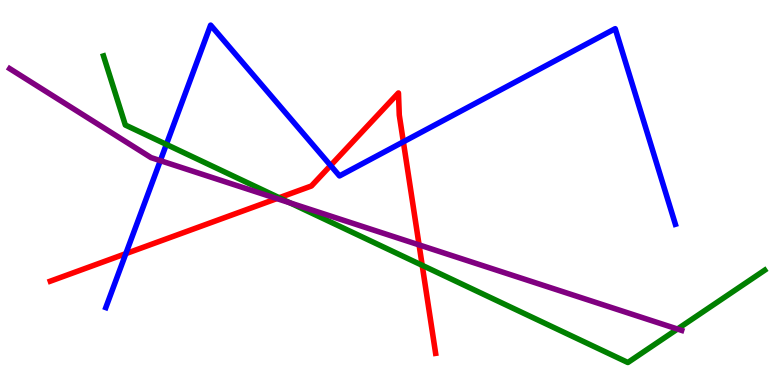[{'lines': ['blue', 'red'], 'intersections': [{'x': 1.62, 'y': 3.41}, {'x': 4.27, 'y': 5.7}, {'x': 5.2, 'y': 6.32}]}, {'lines': ['green', 'red'], 'intersections': [{'x': 3.6, 'y': 4.86}, {'x': 5.45, 'y': 3.11}]}, {'lines': ['purple', 'red'], 'intersections': [{'x': 3.57, 'y': 4.84}, {'x': 5.41, 'y': 3.64}]}, {'lines': ['blue', 'green'], 'intersections': [{'x': 2.15, 'y': 6.25}]}, {'lines': ['blue', 'purple'], 'intersections': [{'x': 2.07, 'y': 5.83}]}, {'lines': ['green', 'purple'], 'intersections': [{'x': 3.74, 'y': 4.73}, {'x': 8.74, 'y': 1.45}]}]